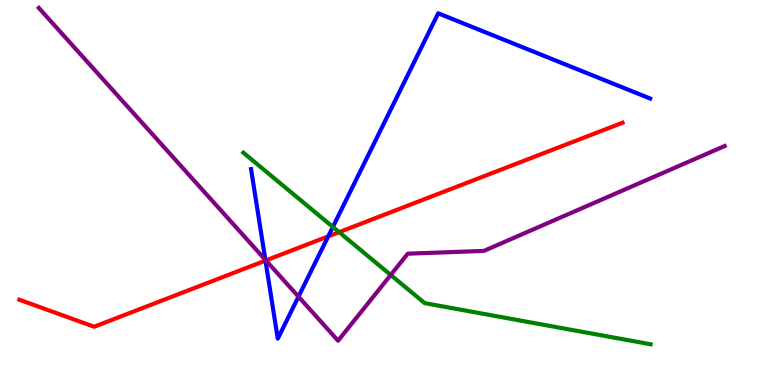[{'lines': ['blue', 'red'], 'intersections': [{'x': 3.43, 'y': 3.23}, {'x': 4.24, 'y': 3.86}]}, {'lines': ['green', 'red'], 'intersections': [{'x': 4.38, 'y': 3.97}]}, {'lines': ['purple', 'red'], 'intersections': [{'x': 3.43, 'y': 3.24}]}, {'lines': ['blue', 'green'], 'intersections': [{'x': 4.29, 'y': 4.11}]}, {'lines': ['blue', 'purple'], 'intersections': [{'x': 3.42, 'y': 3.25}, {'x': 3.85, 'y': 2.29}]}, {'lines': ['green', 'purple'], 'intersections': [{'x': 5.04, 'y': 2.86}]}]